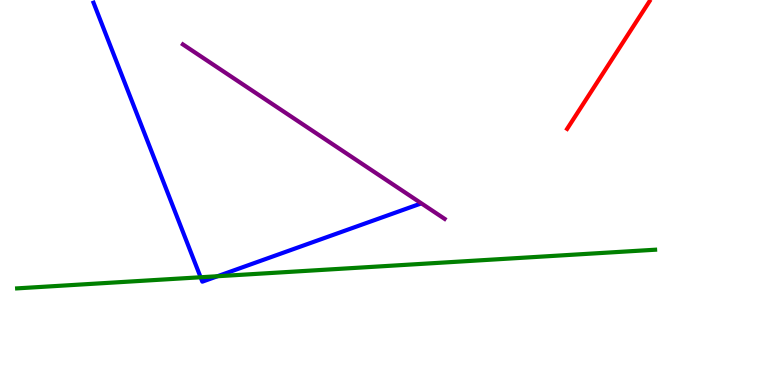[{'lines': ['blue', 'red'], 'intersections': []}, {'lines': ['green', 'red'], 'intersections': []}, {'lines': ['purple', 'red'], 'intersections': []}, {'lines': ['blue', 'green'], 'intersections': [{'x': 2.59, 'y': 2.8}, {'x': 2.81, 'y': 2.83}]}, {'lines': ['blue', 'purple'], 'intersections': []}, {'lines': ['green', 'purple'], 'intersections': []}]